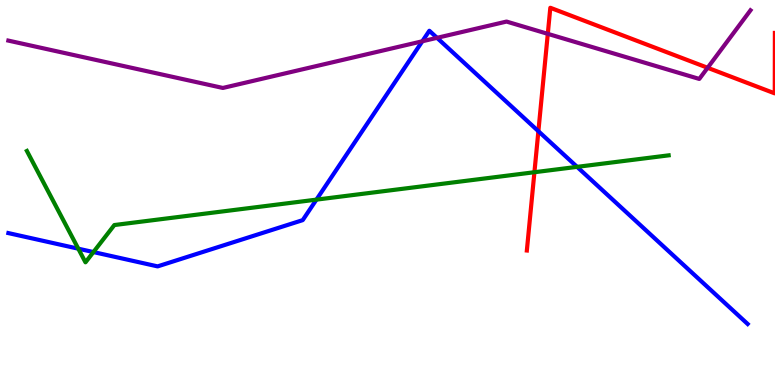[{'lines': ['blue', 'red'], 'intersections': [{'x': 6.95, 'y': 6.59}]}, {'lines': ['green', 'red'], 'intersections': [{'x': 6.9, 'y': 5.53}]}, {'lines': ['purple', 'red'], 'intersections': [{'x': 7.07, 'y': 9.12}, {'x': 9.13, 'y': 8.24}]}, {'lines': ['blue', 'green'], 'intersections': [{'x': 1.01, 'y': 3.54}, {'x': 1.21, 'y': 3.45}, {'x': 4.08, 'y': 4.81}, {'x': 7.45, 'y': 5.67}]}, {'lines': ['blue', 'purple'], 'intersections': [{'x': 5.45, 'y': 8.93}, {'x': 5.64, 'y': 9.02}]}, {'lines': ['green', 'purple'], 'intersections': []}]